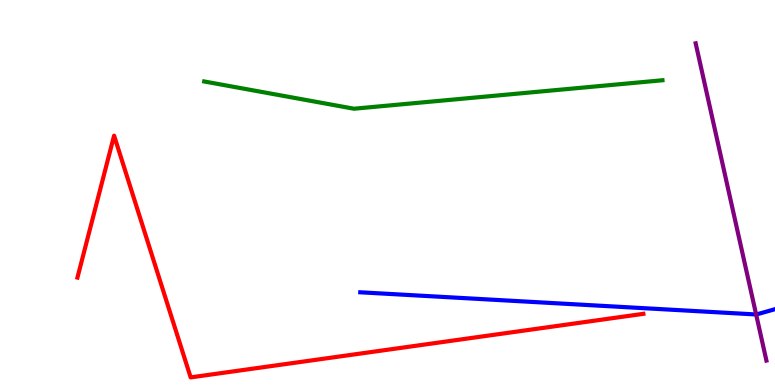[{'lines': ['blue', 'red'], 'intersections': []}, {'lines': ['green', 'red'], 'intersections': []}, {'lines': ['purple', 'red'], 'intersections': []}, {'lines': ['blue', 'green'], 'intersections': []}, {'lines': ['blue', 'purple'], 'intersections': [{'x': 9.76, 'y': 1.83}]}, {'lines': ['green', 'purple'], 'intersections': []}]